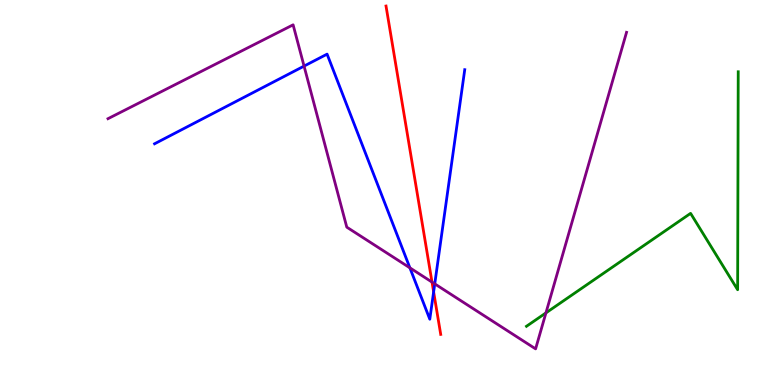[{'lines': ['blue', 'red'], 'intersections': [{'x': 5.6, 'y': 2.42}]}, {'lines': ['green', 'red'], 'intersections': []}, {'lines': ['purple', 'red'], 'intersections': [{'x': 5.57, 'y': 2.67}]}, {'lines': ['blue', 'green'], 'intersections': []}, {'lines': ['blue', 'purple'], 'intersections': [{'x': 3.92, 'y': 8.28}, {'x': 5.29, 'y': 3.04}, {'x': 5.61, 'y': 2.63}]}, {'lines': ['green', 'purple'], 'intersections': [{'x': 7.04, 'y': 1.87}]}]